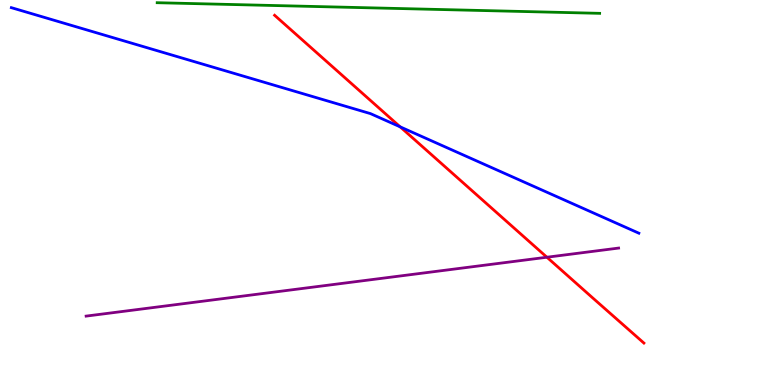[{'lines': ['blue', 'red'], 'intersections': [{'x': 5.16, 'y': 6.71}]}, {'lines': ['green', 'red'], 'intersections': []}, {'lines': ['purple', 'red'], 'intersections': [{'x': 7.06, 'y': 3.32}]}, {'lines': ['blue', 'green'], 'intersections': []}, {'lines': ['blue', 'purple'], 'intersections': []}, {'lines': ['green', 'purple'], 'intersections': []}]